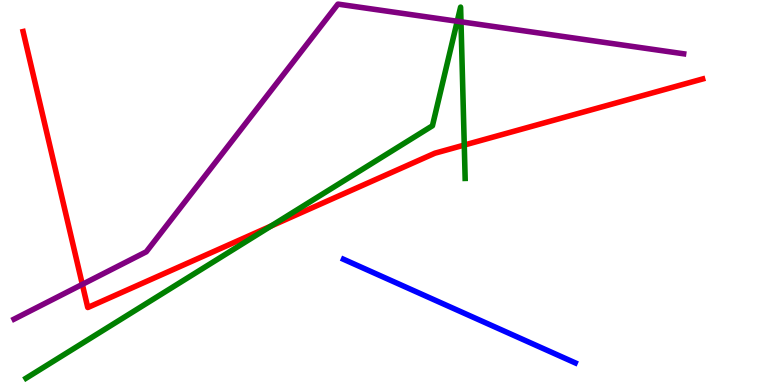[{'lines': ['blue', 'red'], 'intersections': []}, {'lines': ['green', 'red'], 'intersections': [{'x': 3.5, 'y': 4.13}, {'x': 5.99, 'y': 6.23}]}, {'lines': ['purple', 'red'], 'intersections': [{'x': 1.06, 'y': 2.61}]}, {'lines': ['blue', 'green'], 'intersections': []}, {'lines': ['blue', 'purple'], 'intersections': []}, {'lines': ['green', 'purple'], 'intersections': [{'x': 5.9, 'y': 9.45}, {'x': 5.95, 'y': 9.43}]}]